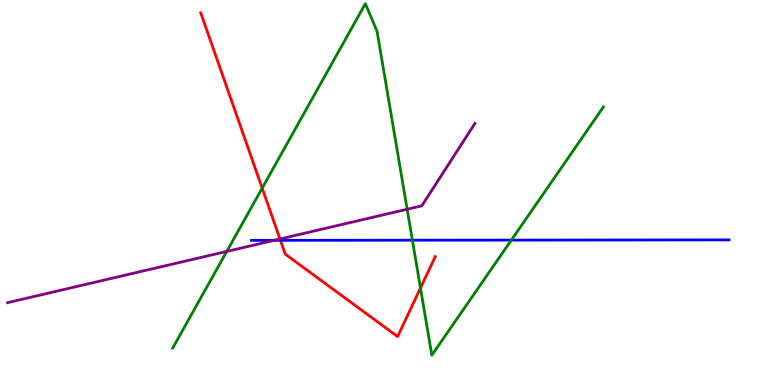[{'lines': ['blue', 'red'], 'intersections': [{'x': 3.62, 'y': 3.76}]}, {'lines': ['green', 'red'], 'intersections': [{'x': 3.38, 'y': 5.11}, {'x': 5.43, 'y': 2.52}]}, {'lines': ['purple', 'red'], 'intersections': [{'x': 3.61, 'y': 3.79}]}, {'lines': ['blue', 'green'], 'intersections': [{'x': 5.32, 'y': 3.76}, {'x': 6.6, 'y': 3.76}]}, {'lines': ['blue', 'purple'], 'intersections': [{'x': 3.54, 'y': 3.76}]}, {'lines': ['green', 'purple'], 'intersections': [{'x': 2.93, 'y': 3.47}, {'x': 5.25, 'y': 4.56}]}]